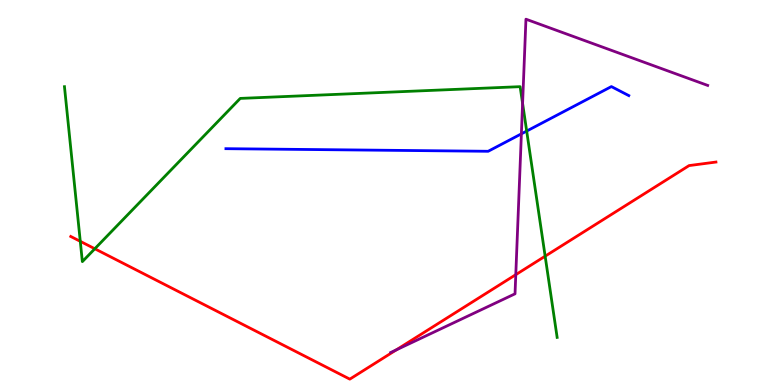[{'lines': ['blue', 'red'], 'intersections': []}, {'lines': ['green', 'red'], 'intersections': [{'x': 1.04, 'y': 3.73}, {'x': 1.22, 'y': 3.54}, {'x': 7.03, 'y': 3.35}]}, {'lines': ['purple', 'red'], 'intersections': [{'x': 5.11, 'y': 0.912}, {'x': 6.66, 'y': 2.87}]}, {'lines': ['blue', 'green'], 'intersections': [{'x': 6.8, 'y': 6.6}]}, {'lines': ['blue', 'purple'], 'intersections': [{'x': 6.73, 'y': 6.52}]}, {'lines': ['green', 'purple'], 'intersections': [{'x': 6.74, 'y': 7.31}]}]